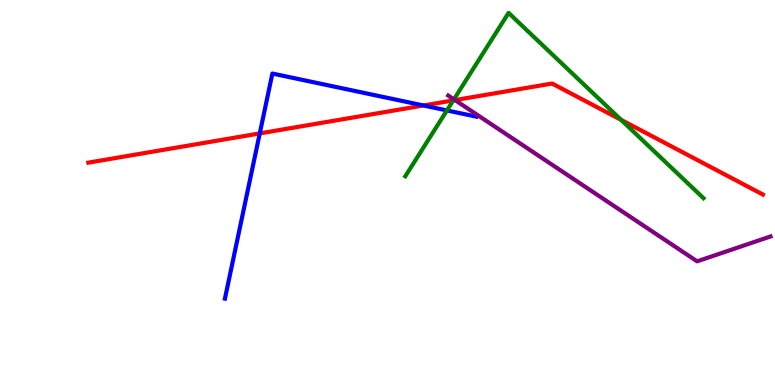[{'lines': ['blue', 'red'], 'intersections': [{'x': 3.35, 'y': 6.54}, {'x': 5.46, 'y': 7.26}]}, {'lines': ['green', 'red'], 'intersections': [{'x': 5.85, 'y': 7.39}, {'x': 8.01, 'y': 6.89}]}, {'lines': ['purple', 'red'], 'intersections': [{'x': 5.87, 'y': 7.4}]}, {'lines': ['blue', 'green'], 'intersections': [{'x': 5.77, 'y': 7.13}]}, {'lines': ['blue', 'purple'], 'intersections': []}, {'lines': ['green', 'purple'], 'intersections': [{'x': 5.86, 'y': 7.42}]}]